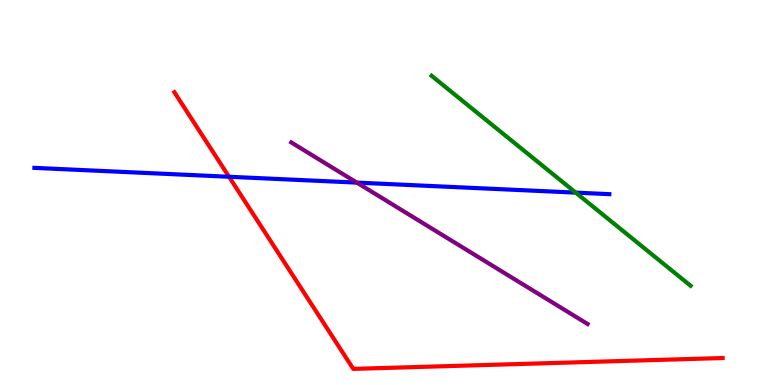[{'lines': ['blue', 'red'], 'intersections': [{'x': 2.96, 'y': 5.41}]}, {'lines': ['green', 'red'], 'intersections': []}, {'lines': ['purple', 'red'], 'intersections': []}, {'lines': ['blue', 'green'], 'intersections': [{'x': 7.43, 'y': 5.0}]}, {'lines': ['blue', 'purple'], 'intersections': [{'x': 4.6, 'y': 5.26}]}, {'lines': ['green', 'purple'], 'intersections': []}]